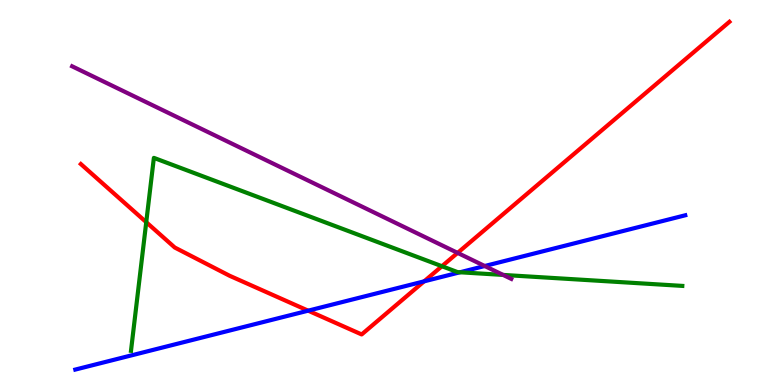[{'lines': ['blue', 'red'], 'intersections': [{'x': 3.98, 'y': 1.93}, {'x': 5.47, 'y': 2.69}]}, {'lines': ['green', 'red'], 'intersections': [{'x': 1.89, 'y': 4.23}, {'x': 5.7, 'y': 3.09}]}, {'lines': ['purple', 'red'], 'intersections': [{'x': 5.9, 'y': 3.43}]}, {'lines': ['blue', 'green'], 'intersections': [{'x': 5.93, 'y': 2.93}]}, {'lines': ['blue', 'purple'], 'intersections': [{'x': 6.25, 'y': 3.09}]}, {'lines': ['green', 'purple'], 'intersections': [{'x': 6.49, 'y': 2.86}]}]